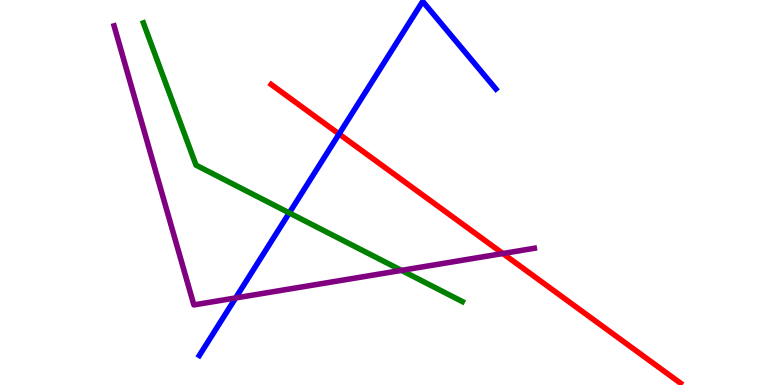[{'lines': ['blue', 'red'], 'intersections': [{'x': 4.38, 'y': 6.52}]}, {'lines': ['green', 'red'], 'intersections': []}, {'lines': ['purple', 'red'], 'intersections': [{'x': 6.49, 'y': 3.42}]}, {'lines': ['blue', 'green'], 'intersections': [{'x': 3.73, 'y': 4.47}]}, {'lines': ['blue', 'purple'], 'intersections': [{'x': 3.04, 'y': 2.26}]}, {'lines': ['green', 'purple'], 'intersections': [{'x': 5.18, 'y': 2.98}]}]